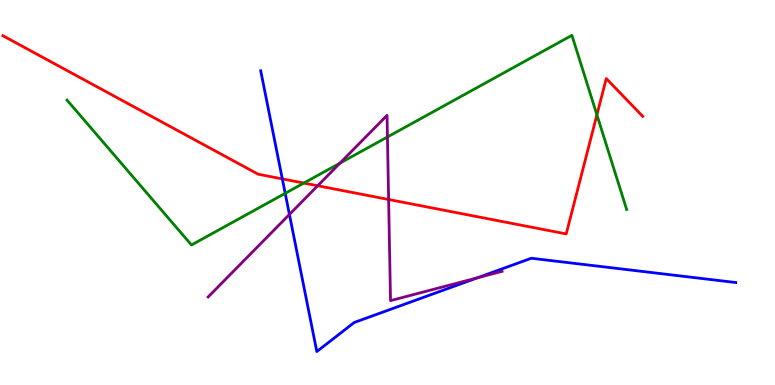[{'lines': ['blue', 'red'], 'intersections': [{'x': 3.64, 'y': 5.35}]}, {'lines': ['green', 'red'], 'intersections': [{'x': 3.92, 'y': 5.25}, {'x': 7.7, 'y': 7.02}]}, {'lines': ['purple', 'red'], 'intersections': [{'x': 4.1, 'y': 5.18}, {'x': 5.01, 'y': 4.82}]}, {'lines': ['blue', 'green'], 'intersections': [{'x': 3.68, 'y': 4.98}]}, {'lines': ['blue', 'purple'], 'intersections': [{'x': 3.73, 'y': 4.43}, {'x': 6.16, 'y': 2.79}]}, {'lines': ['green', 'purple'], 'intersections': [{'x': 4.39, 'y': 5.76}, {'x': 5.0, 'y': 6.44}]}]